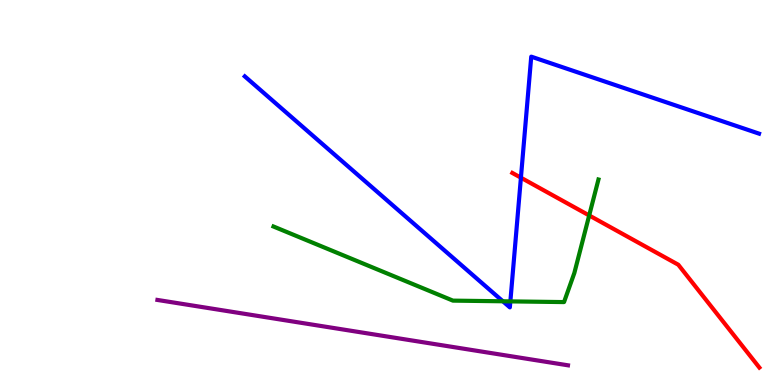[{'lines': ['blue', 'red'], 'intersections': [{'x': 6.72, 'y': 5.38}]}, {'lines': ['green', 'red'], 'intersections': [{'x': 7.6, 'y': 4.4}]}, {'lines': ['purple', 'red'], 'intersections': []}, {'lines': ['blue', 'green'], 'intersections': [{'x': 6.49, 'y': 2.17}, {'x': 6.59, 'y': 2.17}]}, {'lines': ['blue', 'purple'], 'intersections': []}, {'lines': ['green', 'purple'], 'intersections': []}]